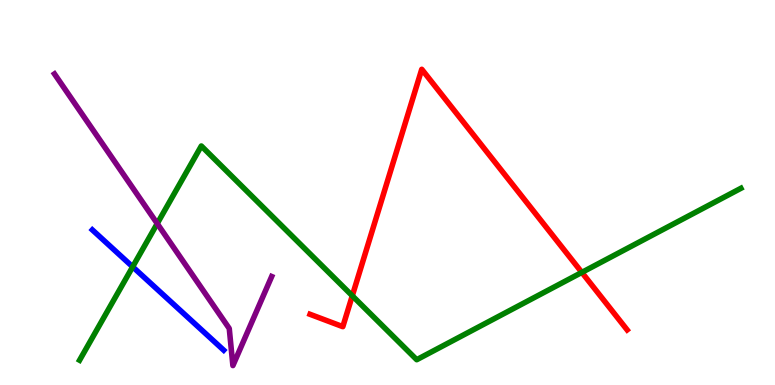[{'lines': ['blue', 'red'], 'intersections': []}, {'lines': ['green', 'red'], 'intersections': [{'x': 4.55, 'y': 2.32}, {'x': 7.51, 'y': 2.92}]}, {'lines': ['purple', 'red'], 'intersections': []}, {'lines': ['blue', 'green'], 'intersections': [{'x': 1.71, 'y': 3.07}]}, {'lines': ['blue', 'purple'], 'intersections': []}, {'lines': ['green', 'purple'], 'intersections': [{'x': 2.03, 'y': 4.19}]}]